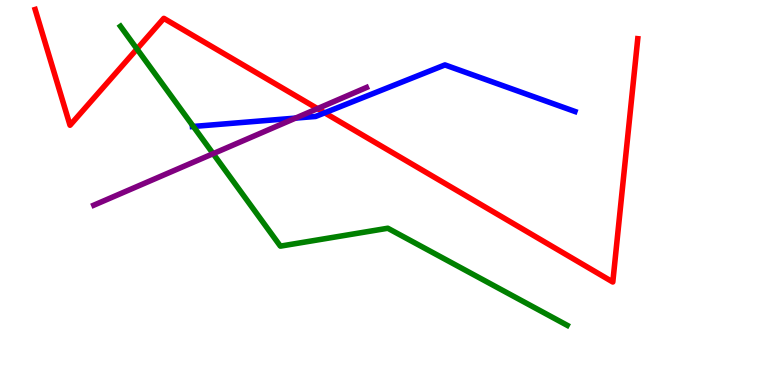[{'lines': ['blue', 'red'], 'intersections': [{'x': 4.19, 'y': 7.07}]}, {'lines': ['green', 'red'], 'intersections': [{'x': 1.77, 'y': 8.73}]}, {'lines': ['purple', 'red'], 'intersections': [{'x': 4.1, 'y': 7.18}]}, {'lines': ['blue', 'green'], 'intersections': [{'x': 2.49, 'y': 6.72}]}, {'lines': ['blue', 'purple'], 'intersections': [{'x': 3.81, 'y': 6.93}]}, {'lines': ['green', 'purple'], 'intersections': [{'x': 2.75, 'y': 6.01}]}]